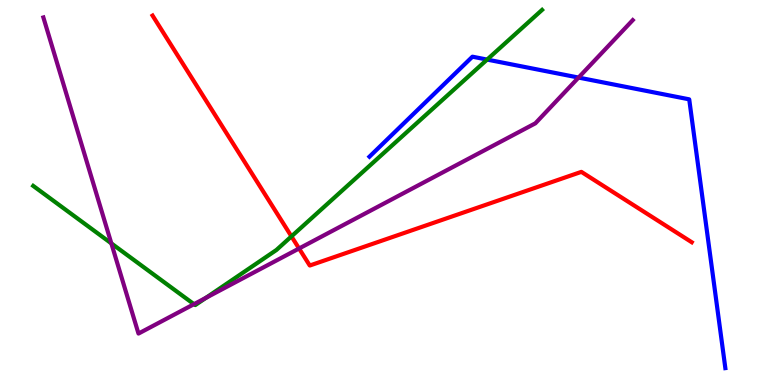[{'lines': ['blue', 'red'], 'intersections': []}, {'lines': ['green', 'red'], 'intersections': [{'x': 3.76, 'y': 3.86}]}, {'lines': ['purple', 'red'], 'intersections': [{'x': 3.86, 'y': 3.55}]}, {'lines': ['blue', 'green'], 'intersections': [{'x': 6.29, 'y': 8.45}]}, {'lines': ['blue', 'purple'], 'intersections': [{'x': 7.47, 'y': 7.99}]}, {'lines': ['green', 'purple'], 'intersections': [{'x': 1.44, 'y': 3.68}, {'x': 2.5, 'y': 2.1}, {'x': 2.66, 'y': 2.26}]}]